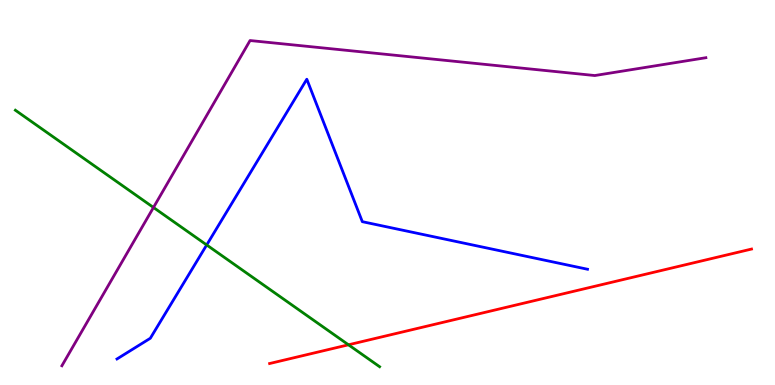[{'lines': ['blue', 'red'], 'intersections': []}, {'lines': ['green', 'red'], 'intersections': [{'x': 4.5, 'y': 1.04}]}, {'lines': ['purple', 'red'], 'intersections': []}, {'lines': ['blue', 'green'], 'intersections': [{'x': 2.67, 'y': 3.64}]}, {'lines': ['blue', 'purple'], 'intersections': []}, {'lines': ['green', 'purple'], 'intersections': [{'x': 1.98, 'y': 4.61}]}]